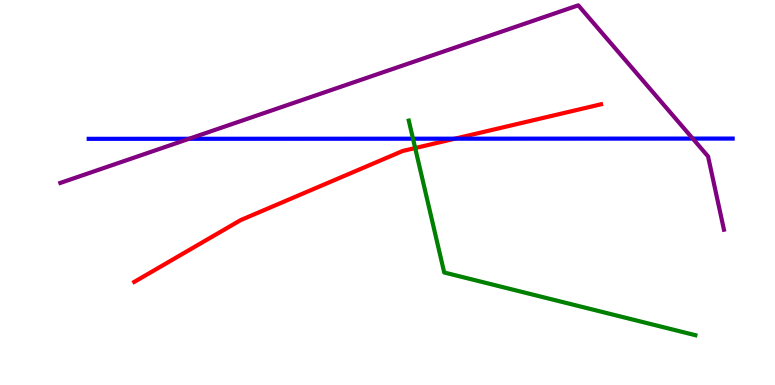[{'lines': ['blue', 'red'], 'intersections': [{'x': 5.87, 'y': 6.4}]}, {'lines': ['green', 'red'], 'intersections': [{'x': 5.36, 'y': 6.15}]}, {'lines': ['purple', 'red'], 'intersections': []}, {'lines': ['blue', 'green'], 'intersections': [{'x': 5.33, 'y': 6.4}]}, {'lines': ['blue', 'purple'], 'intersections': [{'x': 2.44, 'y': 6.39}, {'x': 8.94, 'y': 6.4}]}, {'lines': ['green', 'purple'], 'intersections': []}]